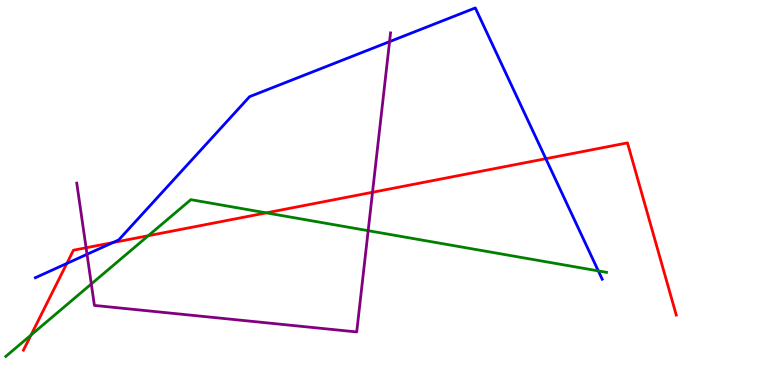[{'lines': ['blue', 'red'], 'intersections': [{'x': 0.862, 'y': 3.16}, {'x': 1.46, 'y': 3.7}, {'x': 7.04, 'y': 5.88}]}, {'lines': ['green', 'red'], 'intersections': [{'x': 0.4, 'y': 1.3}, {'x': 1.91, 'y': 3.88}, {'x': 3.44, 'y': 4.47}]}, {'lines': ['purple', 'red'], 'intersections': [{'x': 1.11, 'y': 3.56}, {'x': 4.81, 'y': 5.01}]}, {'lines': ['blue', 'green'], 'intersections': [{'x': 7.72, 'y': 2.96}]}, {'lines': ['blue', 'purple'], 'intersections': [{'x': 1.12, 'y': 3.39}, {'x': 5.03, 'y': 8.92}]}, {'lines': ['green', 'purple'], 'intersections': [{'x': 1.18, 'y': 2.62}, {'x': 4.75, 'y': 4.01}]}]